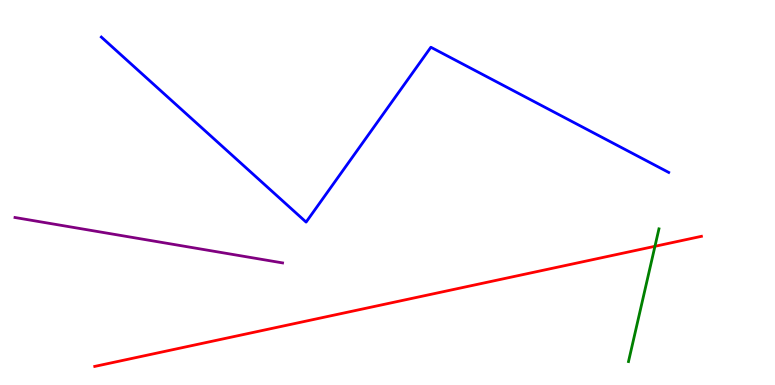[{'lines': ['blue', 'red'], 'intersections': []}, {'lines': ['green', 'red'], 'intersections': [{'x': 8.45, 'y': 3.6}]}, {'lines': ['purple', 'red'], 'intersections': []}, {'lines': ['blue', 'green'], 'intersections': []}, {'lines': ['blue', 'purple'], 'intersections': []}, {'lines': ['green', 'purple'], 'intersections': []}]